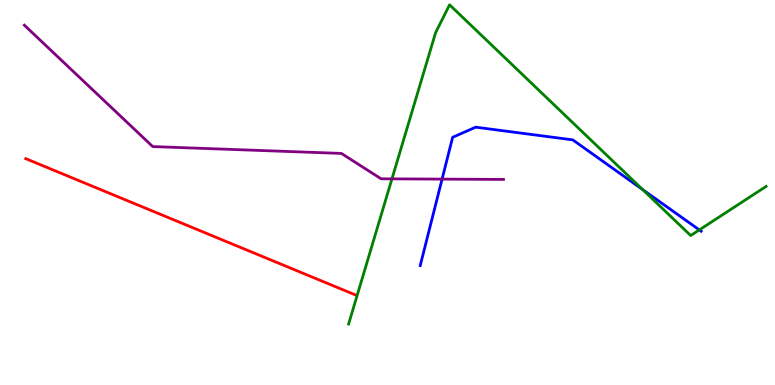[{'lines': ['blue', 'red'], 'intersections': []}, {'lines': ['green', 'red'], 'intersections': []}, {'lines': ['purple', 'red'], 'intersections': []}, {'lines': ['blue', 'green'], 'intersections': [{'x': 8.29, 'y': 5.07}, {'x': 9.02, 'y': 4.03}]}, {'lines': ['blue', 'purple'], 'intersections': [{'x': 5.7, 'y': 5.35}]}, {'lines': ['green', 'purple'], 'intersections': [{'x': 5.06, 'y': 5.35}]}]